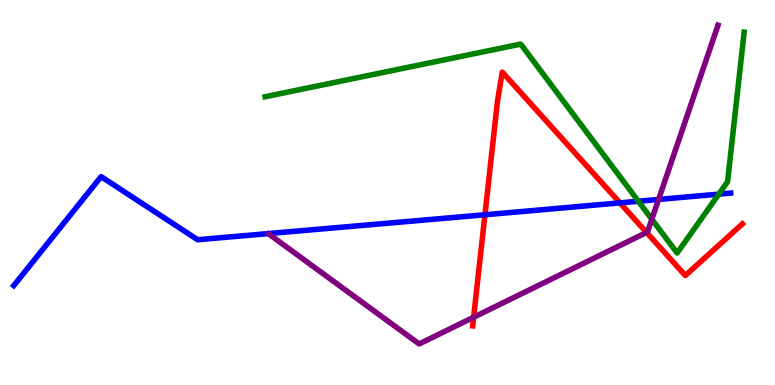[{'lines': ['blue', 'red'], 'intersections': [{'x': 6.26, 'y': 4.42}, {'x': 8.0, 'y': 4.73}]}, {'lines': ['green', 'red'], 'intersections': []}, {'lines': ['purple', 'red'], 'intersections': [{'x': 6.11, 'y': 1.76}, {'x': 8.34, 'y': 3.96}]}, {'lines': ['blue', 'green'], 'intersections': [{'x': 8.24, 'y': 4.77}, {'x': 9.27, 'y': 4.96}]}, {'lines': ['blue', 'purple'], 'intersections': [{'x': 8.5, 'y': 4.82}]}, {'lines': ['green', 'purple'], 'intersections': [{'x': 8.41, 'y': 4.31}]}]